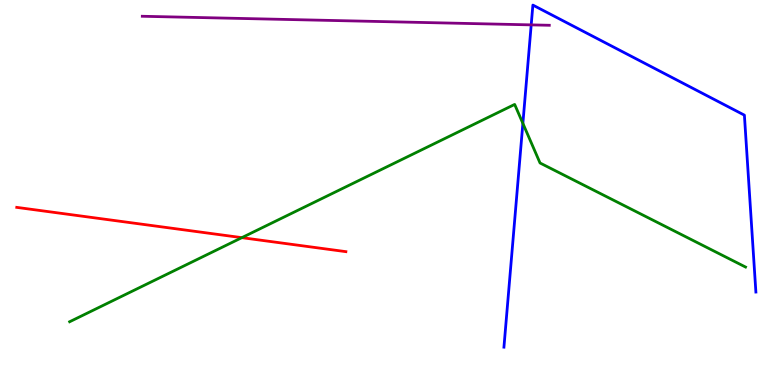[{'lines': ['blue', 'red'], 'intersections': []}, {'lines': ['green', 'red'], 'intersections': [{'x': 3.12, 'y': 3.83}]}, {'lines': ['purple', 'red'], 'intersections': []}, {'lines': ['blue', 'green'], 'intersections': [{'x': 6.75, 'y': 6.8}]}, {'lines': ['blue', 'purple'], 'intersections': [{'x': 6.85, 'y': 9.35}]}, {'lines': ['green', 'purple'], 'intersections': []}]